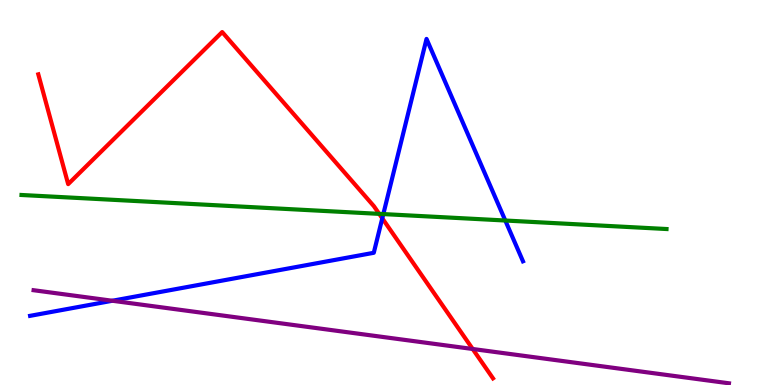[{'lines': ['blue', 'red'], 'intersections': [{'x': 4.93, 'y': 4.33}]}, {'lines': ['green', 'red'], 'intersections': [{'x': 4.89, 'y': 4.45}]}, {'lines': ['purple', 'red'], 'intersections': [{'x': 6.1, 'y': 0.935}]}, {'lines': ['blue', 'green'], 'intersections': [{'x': 4.95, 'y': 4.44}, {'x': 6.52, 'y': 4.27}]}, {'lines': ['blue', 'purple'], 'intersections': [{'x': 1.45, 'y': 2.19}]}, {'lines': ['green', 'purple'], 'intersections': []}]